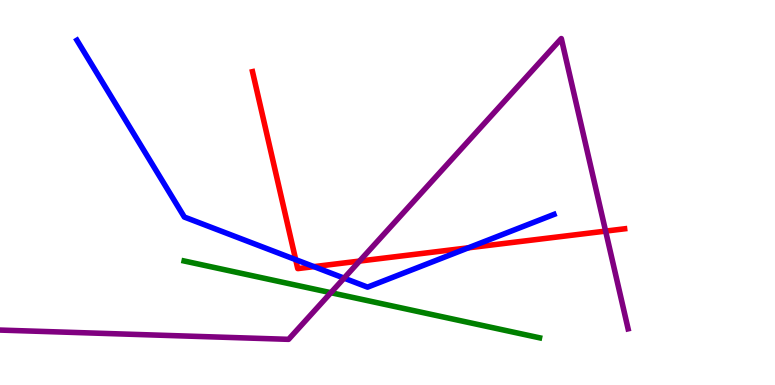[{'lines': ['blue', 'red'], 'intersections': [{'x': 3.82, 'y': 3.26}, {'x': 4.05, 'y': 3.07}, {'x': 6.04, 'y': 3.56}]}, {'lines': ['green', 'red'], 'intersections': []}, {'lines': ['purple', 'red'], 'intersections': [{'x': 4.64, 'y': 3.22}, {'x': 7.81, 'y': 4.0}]}, {'lines': ['blue', 'green'], 'intersections': []}, {'lines': ['blue', 'purple'], 'intersections': [{'x': 4.44, 'y': 2.78}]}, {'lines': ['green', 'purple'], 'intersections': [{'x': 4.27, 'y': 2.4}]}]